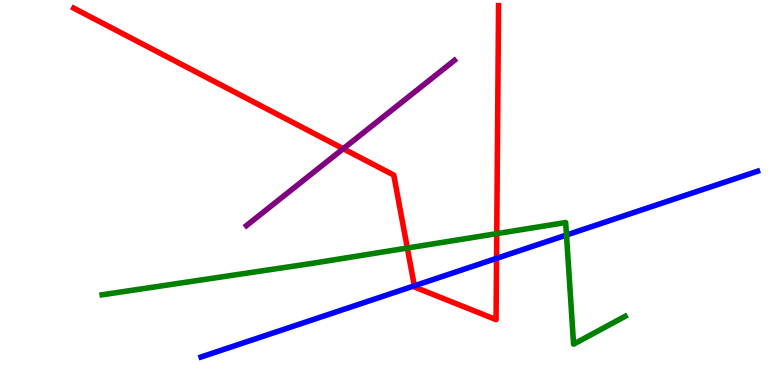[{'lines': ['blue', 'red'], 'intersections': [{'x': 5.35, 'y': 2.58}, {'x': 6.41, 'y': 3.29}]}, {'lines': ['green', 'red'], 'intersections': [{'x': 5.26, 'y': 3.56}, {'x': 6.41, 'y': 3.93}]}, {'lines': ['purple', 'red'], 'intersections': [{'x': 4.43, 'y': 6.14}]}, {'lines': ['blue', 'green'], 'intersections': [{'x': 7.31, 'y': 3.9}]}, {'lines': ['blue', 'purple'], 'intersections': []}, {'lines': ['green', 'purple'], 'intersections': []}]